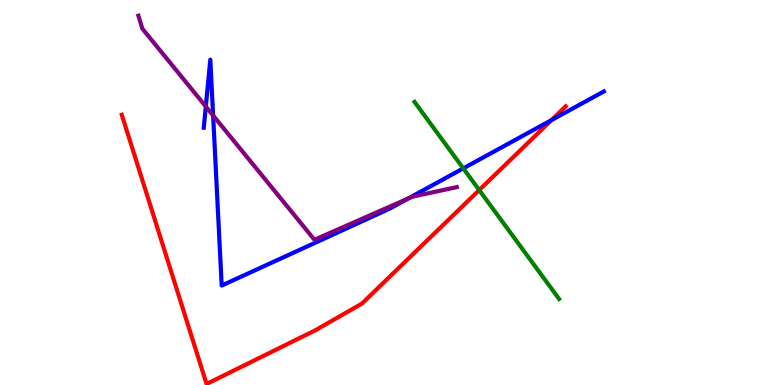[{'lines': ['blue', 'red'], 'intersections': [{'x': 7.12, 'y': 6.88}]}, {'lines': ['green', 'red'], 'intersections': [{'x': 6.18, 'y': 5.06}]}, {'lines': ['purple', 'red'], 'intersections': []}, {'lines': ['blue', 'green'], 'intersections': [{'x': 5.98, 'y': 5.63}]}, {'lines': ['blue', 'purple'], 'intersections': [{'x': 2.66, 'y': 7.23}, {'x': 2.75, 'y': 7.0}, {'x': 5.27, 'y': 4.85}]}, {'lines': ['green', 'purple'], 'intersections': []}]